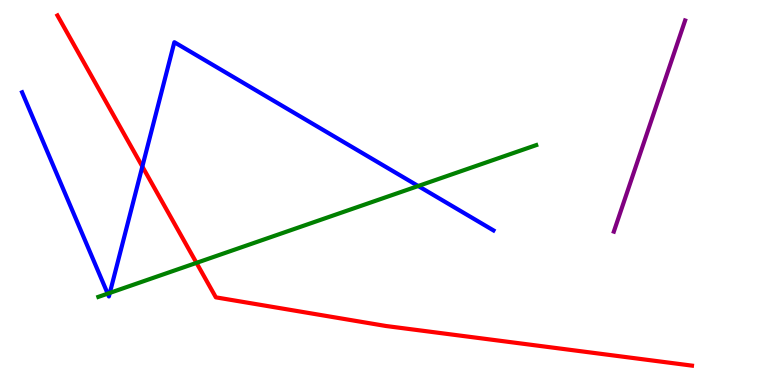[{'lines': ['blue', 'red'], 'intersections': [{'x': 1.84, 'y': 5.67}]}, {'lines': ['green', 'red'], 'intersections': [{'x': 2.54, 'y': 3.17}]}, {'lines': ['purple', 'red'], 'intersections': []}, {'lines': ['blue', 'green'], 'intersections': [{'x': 1.39, 'y': 2.37}, {'x': 1.42, 'y': 2.39}, {'x': 5.4, 'y': 5.17}]}, {'lines': ['blue', 'purple'], 'intersections': []}, {'lines': ['green', 'purple'], 'intersections': []}]